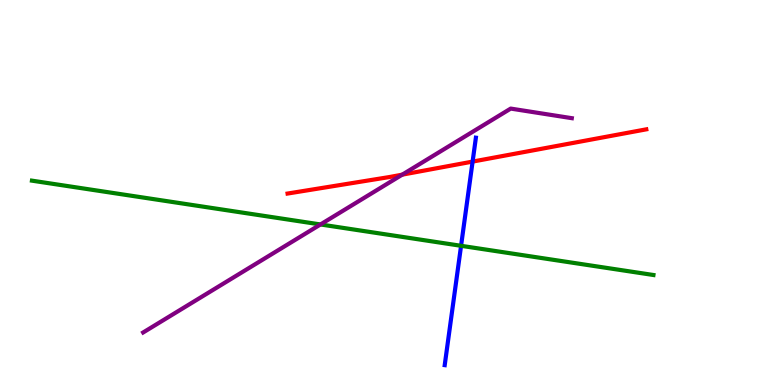[{'lines': ['blue', 'red'], 'intersections': [{'x': 6.1, 'y': 5.8}]}, {'lines': ['green', 'red'], 'intersections': []}, {'lines': ['purple', 'red'], 'intersections': [{'x': 5.19, 'y': 5.46}]}, {'lines': ['blue', 'green'], 'intersections': [{'x': 5.95, 'y': 3.62}]}, {'lines': ['blue', 'purple'], 'intersections': []}, {'lines': ['green', 'purple'], 'intersections': [{'x': 4.14, 'y': 4.17}]}]